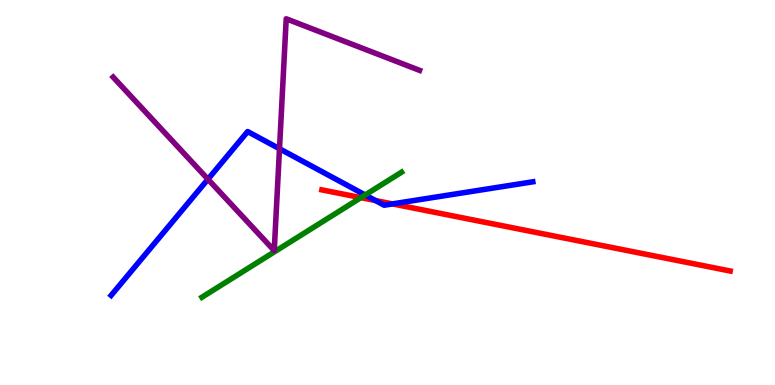[{'lines': ['blue', 'red'], 'intersections': [{'x': 4.84, 'y': 4.79}, {'x': 5.06, 'y': 4.7}]}, {'lines': ['green', 'red'], 'intersections': [{'x': 4.66, 'y': 4.87}]}, {'lines': ['purple', 'red'], 'intersections': []}, {'lines': ['blue', 'green'], 'intersections': [{'x': 4.71, 'y': 4.94}]}, {'lines': ['blue', 'purple'], 'intersections': [{'x': 2.68, 'y': 5.34}, {'x': 3.61, 'y': 6.14}]}, {'lines': ['green', 'purple'], 'intersections': []}]